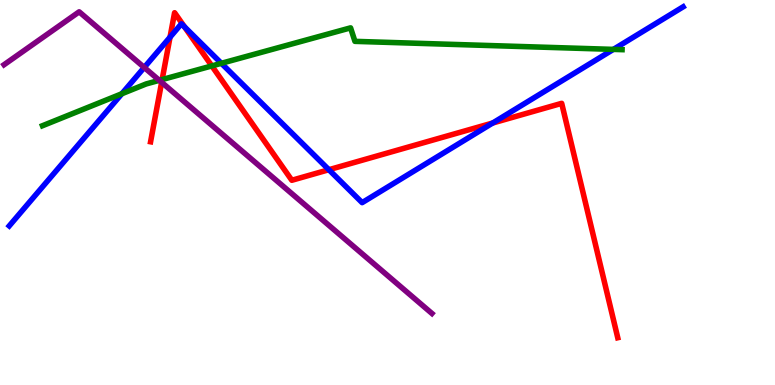[{'lines': ['blue', 'red'], 'intersections': [{'x': 2.19, 'y': 9.03}, {'x': 2.38, 'y': 9.3}, {'x': 4.24, 'y': 5.59}, {'x': 6.36, 'y': 6.8}]}, {'lines': ['green', 'red'], 'intersections': [{'x': 2.09, 'y': 7.93}, {'x': 2.73, 'y': 8.29}]}, {'lines': ['purple', 'red'], 'intersections': [{'x': 2.09, 'y': 7.86}]}, {'lines': ['blue', 'green'], 'intersections': [{'x': 1.57, 'y': 7.57}, {'x': 2.86, 'y': 8.36}, {'x': 7.91, 'y': 8.72}]}, {'lines': ['blue', 'purple'], 'intersections': [{'x': 1.86, 'y': 8.25}]}, {'lines': ['green', 'purple'], 'intersections': [{'x': 2.06, 'y': 7.91}]}]